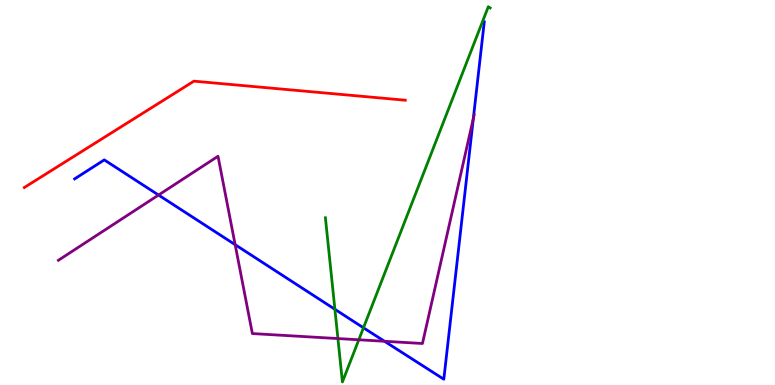[{'lines': ['blue', 'red'], 'intersections': []}, {'lines': ['green', 'red'], 'intersections': []}, {'lines': ['purple', 'red'], 'intersections': []}, {'lines': ['blue', 'green'], 'intersections': [{'x': 4.32, 'y': 1.97}, {'x': 4.69, 'y': 1.49}]}, {'lines': ['blue', 'purple'], 'intersections': [{'x': 2.05, 'y': 4.93}, {'x': 3.03, 'y': 3.64}, {'x': 4.96, 'y': 1.14}, {'x': 6.11, 'y': 6.92}]}, {'lines': ['green', 'purple'], 'intersections': [{'x': 4.36, 'y': 1.21}, {'x': 4.63, 'y': 1.17}]}]